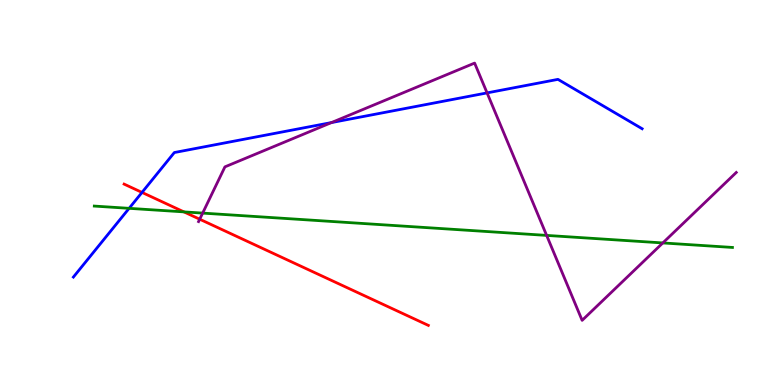[{'lines': ['blue', 'red'], 'intersections': [{'x': 1.83, 'y': 5.0}]}, {'lines': ['green', 'red'], 'intersections': [{'x': 2.37, 'y': 4.5}]}, {'lines': ['purple', 'red'], 'intersections': [{'x': 2.58, 'y': 4.31}]}, {'lines': ['blue', 'green'], 'intersections': [{'x': 1.67, 'y': 4.59}]}, {'lines': ['blue', 'purple'], 'intersections': [{'x': 4.28, 'y': 6.82}, {'x': 6.28, 'y': 7.59}]}, {'lines': ['green', 'purple'], 'intersections': [{'x': 2.61, 'y': 4.46}, {'x': 7.05, 'y': 3.89}, {'x': 8.55, 'y': 3.69}]}]